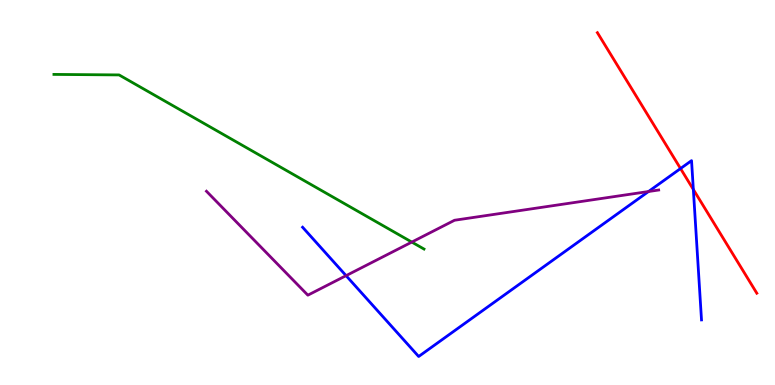[{'lines': ['blue', 'red'], 'intersections': [{'x': 8.78, 'y': 5.62}, {'x': 8.95, 'y': 5.08}]}, {'lines': ['green', 'red'], 'intersections': []}, {'lines': ['purple', 'red'], 'intersections': []}, {'lines': ['blue', 'green'], 'intersections': []}, {'lines': ['blue', 'purple'], 'intersections': [{'x': 4.47, 'y': 2.84}, {'x': 8.37, 'y': 5.03}]}, {'lines': ['green', 'purple'], 'intersections': [{'x': 5.31, 'y': 3.71}]}]